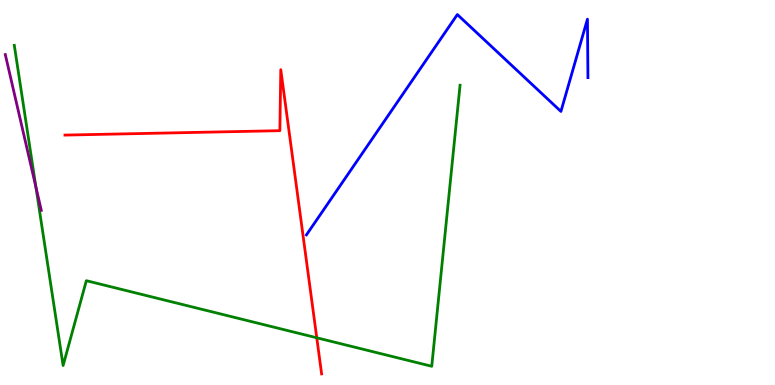[{'lines': ['blue', 'red'], 'intersections': []}, {'lines': ['green', 'red'], 'intersections': [{'x': 4.09, 'y': 1.23}]}, {'lines': ['purple', 'red'], 'intersections': []}, {'lines': ['blue', 'green'], 'intersections': []}, {'lines': ['blue', 'purple'], 'intersections': []}, {'lines': ['green', 'purple'], 'intersections': [{'x': 0.463, 'y': 5.14}]}]